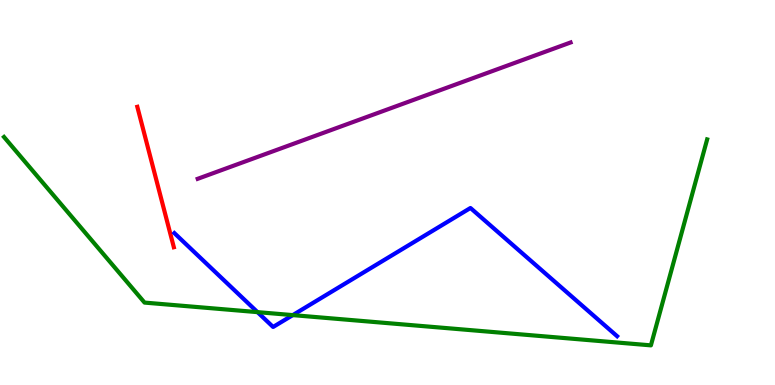[{'lines': ['blue', 'red'], 'intersections': []}, {'lines': ['green', 'red'], 'intersections': []}, {'lines': ['purple', 'red'], 'intersections': []}, {'lines': ['blue', 'green'], 'intersections': [{'x': 3.32, 'y': 1.89}, {'x': 3.78, 'y': 1.82}]}, {'lines': ['blue', 'purple'], 'intersections': []}, {'lines': ['green', 'purple'], 'intersections': []}]